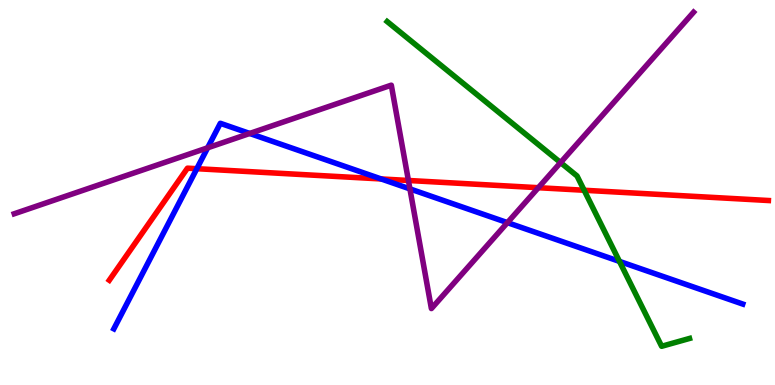[{'lines': ['blue', 'red'], 'intersections': [{'x': 2.54, 'y': 5.62}, {'x': 4.92, 'y': 5.35}]}, {'lines': ['green', 'red'], 'intersections': [{'x': 7.54, 'y': 5.06}]}, {'lines': ['purple', 'red'], 'intersections': [{'x': 5.27, 'y': 5.31}, {'x': 6.95, 'y': 5.12}]}, {'lines': ['blue', 'green'], 'intersections': [{'x': 7.99, 'y': 3.21}]}, {'lines': ['blue', 'purple'], 'intersections': [{'x': 2.68, 'y': 6.16}, {'x': 3.22, 'y': 6.53}, {'x': 5.29, 'y': 5.09}, {'x': 6.55, 'y': 4.22}]}, {'lines': ['green', 'purple'], 'intersections': [{'x': 7.23, 'y': 5.78}]}]